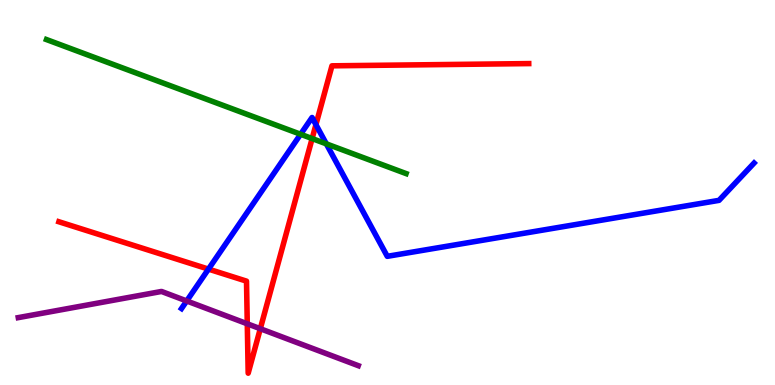[{'lines': ['blue', 'red'], 'intersections': [{'x': 2.69, 'y': 3.01}, {'x': 4.08, 'y': 6.76}]}, {'lines': ['green', 'red'], 'intersections': [{'x': 4.03, 'y': 6.4}]}, {'lines': ['purple', 'red'], 'intersections': [{'x': 3.19, 'y': 1.59}, {'x': 3.36, 'y': 1.46}]}, {'lines': ['blue', 'green'], 'intersections': [{'x': 3.88, 'y': 6.51}, {'x': 4.21, 'y': 6.26}]}, {'lines': ['blue', 'purple'], 'intersections': [{'x': 2.41, 'y': 2.18}]}, {'lines': ['green', 'purple'], 'intersections': []}]